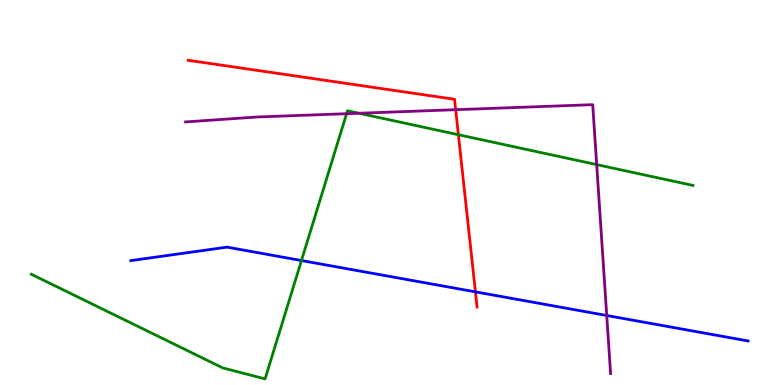[{'lines': ['blue', 'red'], 'intersections': [{'x': 6.13, 'y': 2.42}]}, {'lines': ['green', 'red'], 'intersections': [{'x': 5.91, 'y': 6.5}]}, {'lines': ['purple', 'red'], 'intersections': [{'x': 5.88, 'y': 7.15}]}, {'lines': ['blue', 'green'], 'intersections': [{'x': 3.89, 'y': 3.23}]}, {'lines': ['blue', 'purple'], 'intersections': [{'x': 7.83, 'y': 1.81}]}, {'lines': ['green', 'purple'], 'intersections': [{'x': 4.47, 'y': 7.05}, {'x': 4.63, 'y': 7.06}, {'x': 7.7, 'y': 5.72}]}]